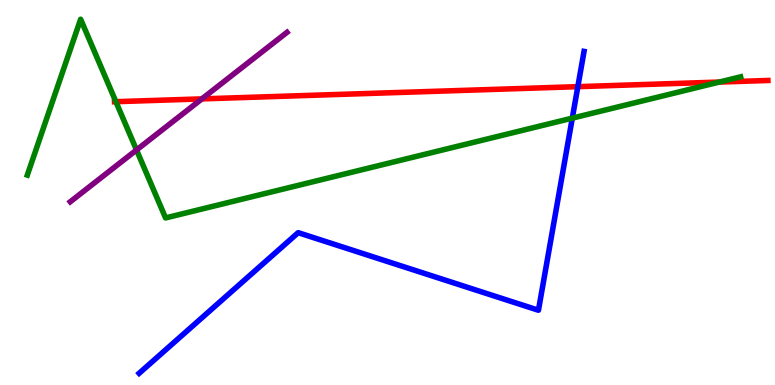[{'lines': ['blue', 'red'], 'intersections': [{'x': 7.46, 'y': 7.75}]}, {'lines': ['green', 'red'], 'intersections': [{'x': 1.5, 'y': 7.36}, {'x': 9.28, 'y': 7.87}]}, {'lines': ['purple', 'red'], 'intersections': [{'x': 2.6, 'y': 7.43}]}, {'lines': ['blue', 'green'], 'intersections': [{'x': 7.38, 'y': 6.93}]}, {'lines': ['blue', 'purple'], 'intersections': []}, {'lines': ['green', 'purple'], 'intersections': [{'x': 1.76, 'y': 6.1}]}]